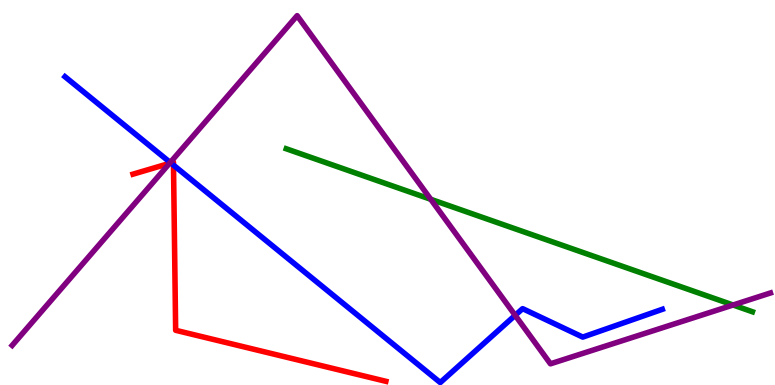[{'lines': ['blue', 'red'], 'intersections': [{'x': 2.2, 'y': 5.77}, {'x': 2.24, 'y': 5.71}]}, {'lines': ['green', 'red'], 'intersections': []}, {'lines': ['purple', 'red'], 'intersections': [{'x': 2.19, 'y': 5.76}]}, {'lines': ['blue', 'green'], 'intersections': []}, {'lines': ['blue', 'purple'], 'intersections': [{'x': 2.2, 'y': 5.78}, {'x': 6.65, 'y': 1.81}]}, {'lines': ['green', 'purple'], 'intersections': [{'x': 5.56, 'y': 4.82}, {'x': 9.46, 'y': 2.08}]}]